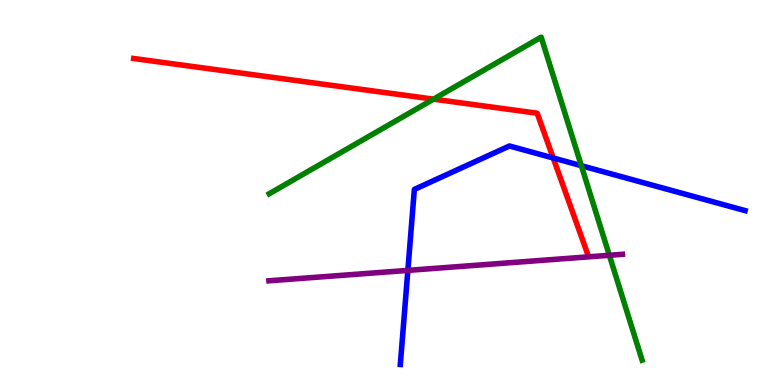[{'lines': ['blue', 'red'], 'intersections': [{'x': 7.14, 'y': 5.9}]}, {'lines': ['green', 'red'], 'intersections': [{'x': 5.59, 'y': 7.42}]}, {'lines': ['purple', 'red'], 'intersections': []}, {'lines': ['blue', 'green'], 'intersections': [{'x': 7.5, 'y': 5.7}]}, {'lines': ['blue', 'purple'], 'intersections': [{'x': 5.26, 'y': 2.98}]}, {'lines': ['green', 'purple'], 'intersections': [{'x': 7.86, 'y': 3.37}]}]